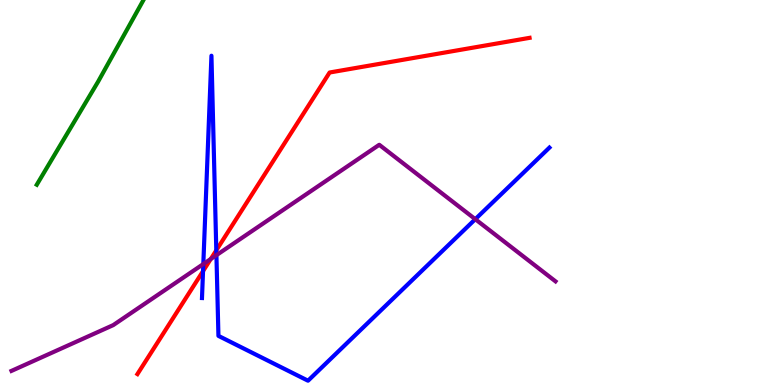[{'lines': ['blue', 'red'], 'intersections': [{'x': 2.62, 'y': 2.96}, {'x': 2.79, 'y': 3.5}]}, {'lines': ['green', 'red'], 'intersections': []}, {'lines': ['purple', 'red'], 'intersections': [{'x': 2.72, 'y': 3.27}]}, {'lines': ['blue', 'green'], 'intersections': []}, {'lines': ['blue', 'purple'], 'intersections': [{'x': 2.62, 'y': 3.14}, {'x': 2.79, 'y': 3.37}, {'x': 6.13, 'y': 4.31}]}, {'lines': ['green', 'purple'], 'intersections': []}]